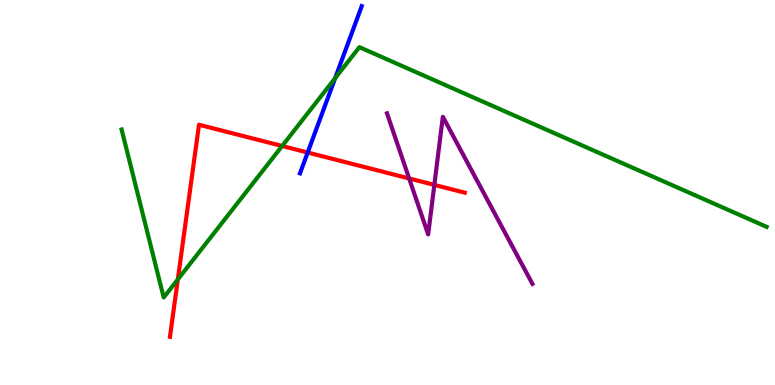[{'lines': ['blue', 'red'], 'intersections': [{'x': 3.97, 'y': 6.04}]}, {'lines': ['green', 'red'], 'intersections': [{'x': 2.29, 'y': 2.74}, {'x': 3.64, 'y': 6.21}]}, {'lines': ['purple', 'red'], 'intersections': [{'x': 5.28, 'y': 5.37}, {'x': 5.6, 'y': 5.2}]}, {'lines': ['blue', 'green'], 'intersections': [{'x': 4.32, 'y': 7.97}]}, {'lines': ['blue', 'purple'], 'intersections': []}, {'lines': ['green', 'purple'], 'intersections': []}]